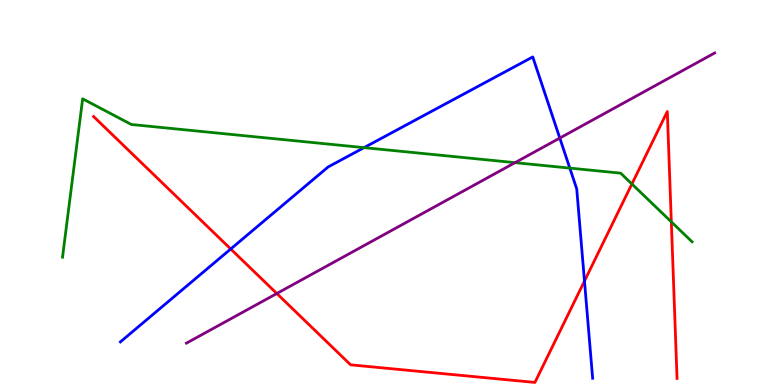[{'lines': ['blue', 'red'], 'intersections': [{'x': 2.98, 'y': 3.53}, {'x': 7.54, 'y': 2.7}]}, {'lines': ['green', 'red'], 'intersections': [{'x': 8.15, 'y': 5.22}, {'x': 8.66, 'y': 4.24}]}, {'lines': ['purple', 'red'], 'intersections': [{'x': 3.57, 'y': 2.38}]}, {'lines': ['blue', 'green'], 'intersections': [{'x': 4.7, 'y': 6.17}, {'x': 7.35, 'y': 5.63}]}, {'lines': ['blue', 'purple'], 'intersections': [{'x': 7.22, 'y': 6.41}]}, {'lines': ['green', 'purple'], 'intersections': [{'x': 6.65, 'y': 5.78}]}]